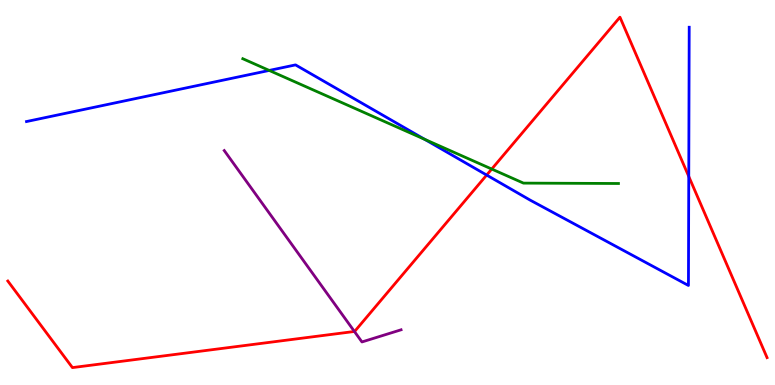[{'lines': ['blue', 'red'], 'intersections': [{'x': 6.28, 'y': 5.45}, {'x': 8.89, 'y': 5.42}]}, {'lines': ['green', 'red'], 'intersections': [{'x': 6.34, 'y': 5.61}]}, {'lines': ['purple', 'red'], 'intersections': [{'x': 4.57, 'y': 1.39}]}, {'lines': ['blue', 'green'], 'intersections': [{'x': 3.47, 'y': 8.17}, {'x': 5.48, 'y': 6.38}]}, {'lines': ['blue', 'purple'], 'intersections': []}, {'lines': ['green', 'purple'], 'intersections': []}]